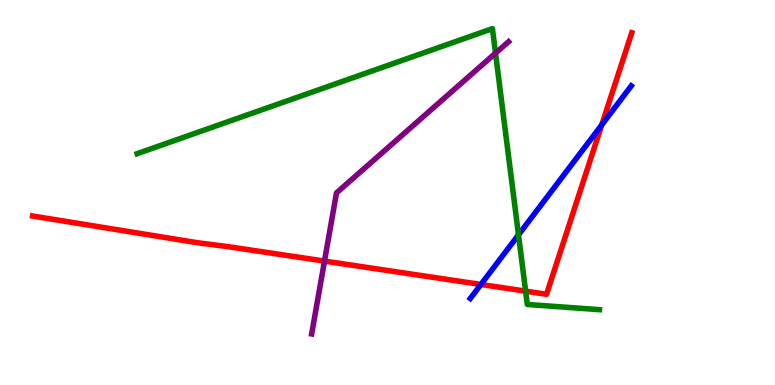[{'lines': ['blue', 'red'], 'intersections': [{'x': 6.21, 'y': 2.61}, {'x': 7.76, 'y': 6.76}]}, {'lines': ['green', 'red'], 'intersections': [{'x': 6.78, 'y': 2.44}]}, {'lines': ['purple', 'red'], 'intersections': [{'x': 4.19, 'y': 3.22}]}, {'lines': ['blue', 'green'], 'intersections': [{'x': 6.69, 'y': 3.9}]}, {'lines': ['blue', 'purple'], 'intersections': []}, {'lines': ['green', 'purple'], 'intersections': [{'x': 6.39, 'y': 8.62}]}]